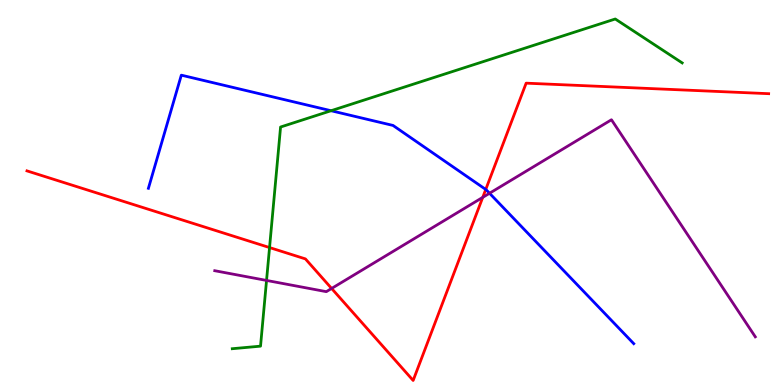[{'lines': ['blue', 'red'], 'intersections': [{'x': 6.27, 'y': 5.08}]}, {'lines': ['green', 'red'], 'intersections': [{'x': 3.48, 'y': 3.57}]}, {'lines': ['purple', 'red'], 'intersections': [{'x': 4.28, 'y': 2.51}, {'x': 6.23, 'y': 4.87}]}, {'lines': ['blue', 'green'], 'intersections': [{'x': 4.27, 'y': 7.12}]}, {'lines': ['blue', 'purple'], 'intersections': [{'x': 6.32, 'y': 4.98}]}, {'lines': ['green', 'purple'], 'intersections': [{'x': 3.44, 'y': 2.72}]}]